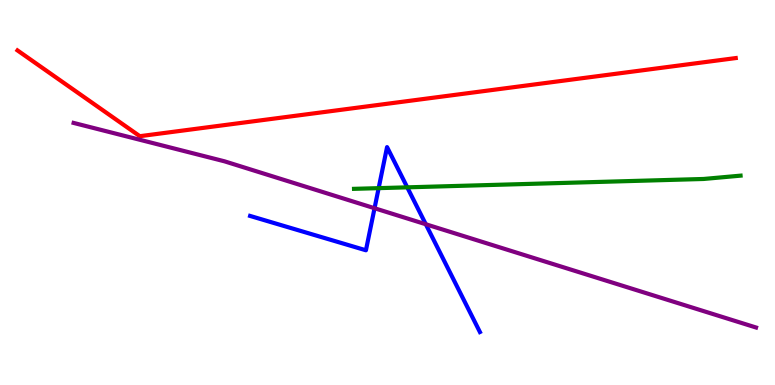[{'lines': ['blue', 'red'], 'intersections': []}, {'lines': ['green', 'red'], 'intersections': []}, {'lines': ['purple', 'red'], 'intersections': []}, {'lines': ['blue', 'green'], 'intersections': [{'x': 4.89, 'y': 5.11}, {'x': 5.26, 'y': 5.13}]}, {'lines': ['blue', 'purple'], 'intersections': [{'x': 4.83, 'y': 4.59}, {'x': 5.49, 'y': 4.18}]}, {'lines': ['green', 'purple'], 'intersections': []}]